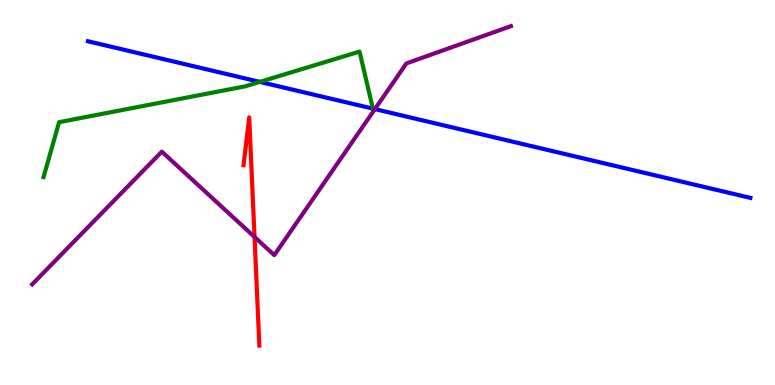[{'lines': ['blue', 'red'], 'intersections': []}, {'lines': ['green', 'red'], 'intersections': []}, {'lines': ['purple', 'red'], 'intersections': [{'x': 3.28, 'y': 3.85}]}, {'lines': ['blue', 'green'], 'intersections': [{'x': 3.35, 'y': 7.87}, {'x': 4.81, 'y': 7.18}]}, {'lines': ['blue', 'purple'], 'intersections': [{'x': 4.84, 'y': 7.17}]}, {'lines': ['green', 'purple'], 'intersections': []}]